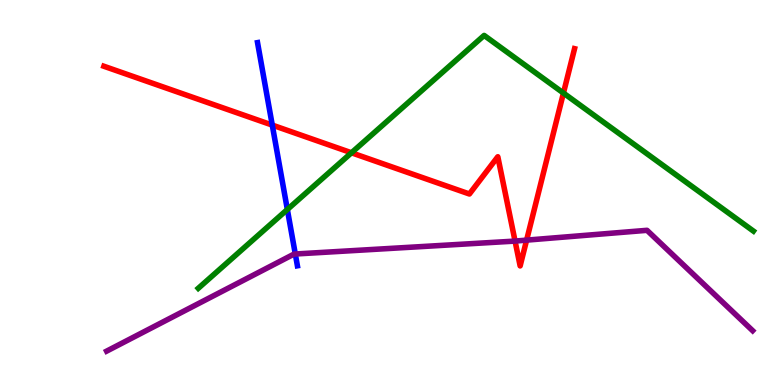[{'lines': ['blue', 'red'], 'intersections': [{'x': 3.51, 'y': 6.75}]}, {'lines': ['green', 'red'], 'intersections': [{'x': 4.54, 'y': 6.03}, {'x': 7.27, 'y': 7.58}]}, {'lines': ['purple', 'red'], 'intersections': [{'x': 6.65, 'y': 3.74}, {'x': 6.79, 'y': 3.76}]}, {'lines': ['blue', 'green'], 'intersections': [{'x': 3.71, 'y': 4.56}]}, {'lines': ['blue', 'purple'], 'intersections': [{'x': 3.81, 'y': 3.4}]}, {'lines': ['green', 'purple'], 'intersections': []}]